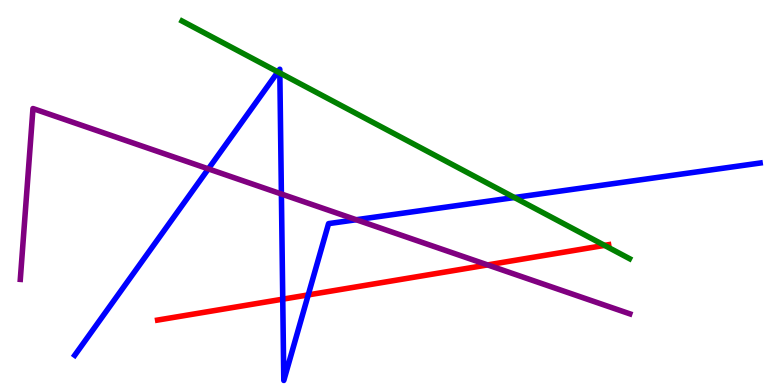[{'lines': ['blue', 'red'], 'intersections': [{'x': 3.65, 'y': 2.23}, {'x': 3.98, 'y': 2.34}]}, {'lines': ['green', 'red'], 'intersections': [{'x': 7.8, 'y': 3.63}]}, {'lines': ['purple', 'red'], 'intersections': [{'x': 6.29, 'y': 3.12}]}, {'lines': ['blue', 'green'], 'intersections': [{'x': 3.59, 'y': 8.13}, {'x': 3.61, 'y': 8.11}, {'x': 6.64, 'y': 4.87}]}, {'lines': ['blue', 'purple'], 'intersections': [{'x': 2.69, 'y': 5.61}, {'x': 3.63, 'y': 4.96}, {'x': 4.6, 'y': 4.29}]}, {'lines': ['green', 'purple'], 'intersections': []}]